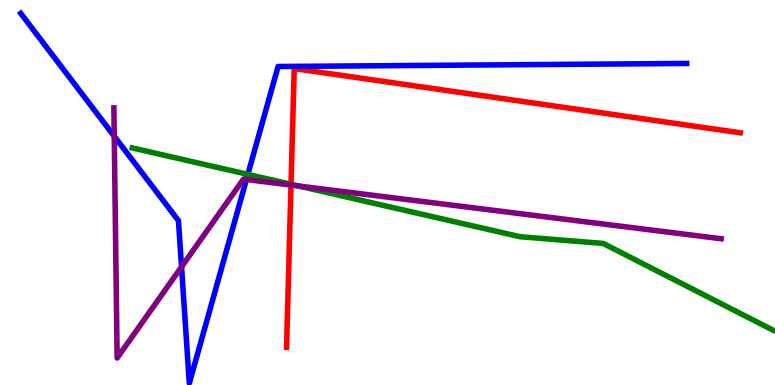[{'lines': ['blue', 'red'], 'intersections': []}, {'lines': ['green', 'red'], 'intersections': [{'x': 3.76, 'y': 5.21}]}, {'lines': ['purple', 'red'], 'intersections': [{'x': 3.75, 'y': 5.19}]}, {'lines': ['blue', 'green'], 'intersections': [{'x': 3.2, 'y': 5.47}]}, {'lines': ['blue', 'purple'], 'intersections': [{'x': 1.47, 'y': 6.46}, {'x': 2.34, 'y': 3.07}, {'x': 3.18, 'y': 5.34}]}, {'lines': ['green', 'purple'], 'intersections': [{'x': 3.85, 'y': 5.17}]}]